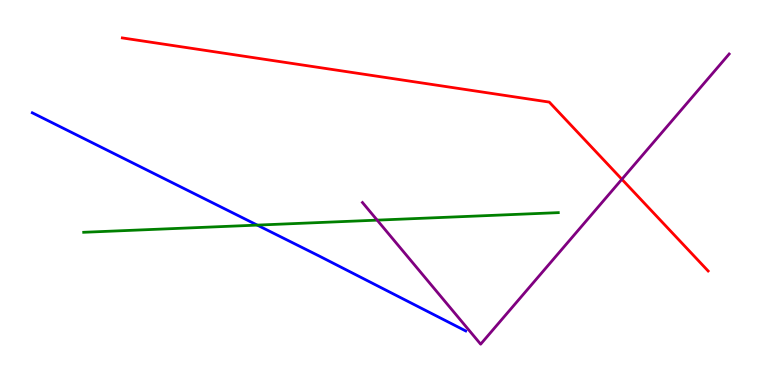[{'lines': ['blue', 'red'], 'intersections': []}, {'lines': ['green', 'red'], 'intersections': []}, {'lines': ['purple', 'red'], 'intersections': [{'x': 8.02, 'y': 5.34}]}, {'lines': ['blue', 'green'], 'intersections': [{'x': 3.32, 'y': 4.15}]}, {'lines': ['blue', 'purple'], 'intersections': []}, {'lines': ['green', 'purple'], 'intersections': [{'x': 4.87, 'y': 4.28}]}]